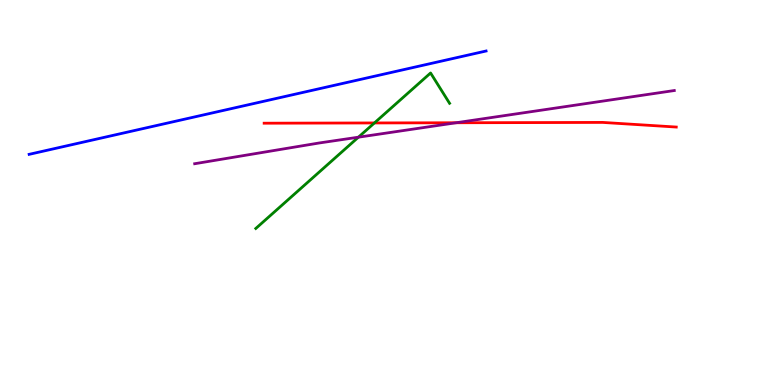[{'lines': ['blue', 'red'], 'intersections': []}, {'lines': ['green', 'red'], 'intersections': [{'x': 4.83, 'y': 6.81}]}, {'lines': ['purple', 'red'], 'intersections': [{'x': 5.89, 'y': 6.81}]}, {'lines': ['blue', 'green'], 'intersections': []}, {'lines': ['blue', 'purple'], 'intersections': []}, {'lines': ['green', 'purple'], 'intersections': [{'x': 4.62, 'y': 6.44}]}]